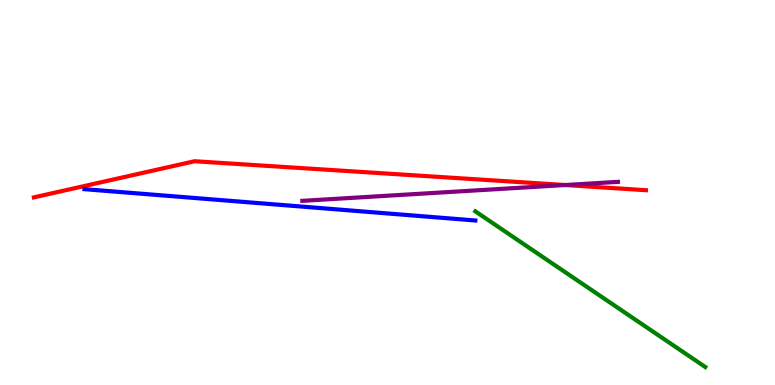[{'lines': ['blue', 'red'], 'intersections': []}, {'lines': ['green', 'red'], 'intersections': []}, {'lines': ['purple', 'red'], 'intersections': [{'x': 7.29, 'y': 5.19}]}, {'lines': ['blue', 'green'], 'intersections': []}, {'lines': ['blue', 'purple'], 'intersections': []}, {'lines': ['green', 'purple'], 'intersections': []}]